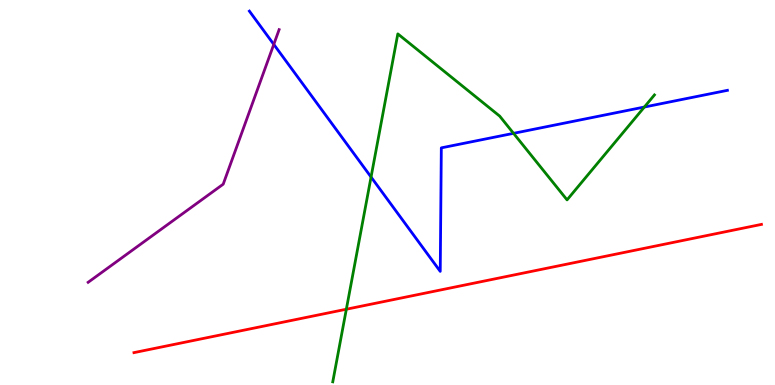[{'lines': ['blue', 'red'], 'intersections': []}, {'lines': ['green', 'red'], 'intersections': [{'x': 4.47, 'y': 1.97}]}, {'lines': ['purple', 'red'], 'intersections': []}, {'lines': ['blue', 'green'], 'intersections': [{'x': 4.79, 'y': 5.4}, {'x': 6.63, 'y': 6.54}, {'x': 8.31, 'y': 7.22}]}, {'lines': ['blue', 'purple'], 'intersections': [{'x': 3.53, 'y': 8.85}]}, {'lines': ['green', 'purple'], 'intersections': []}]